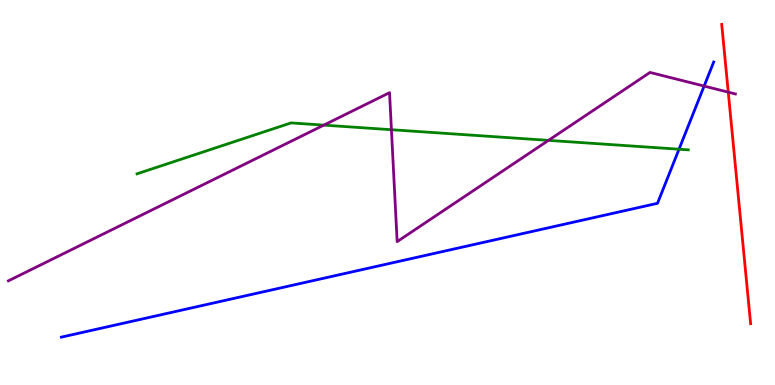[{'lines': ['blue', 'red'], 'intersections': []}, {'lines': ['green', 'red'], 'intersections': []}, {'lines': ['purple', 'red'], 'intersections': [{'x': 9.4, 'y': 7.61}]}, {'lines': ['blue', 'green'], 'intersections': [{'x': 8.76, 'y': 6.12}]}, {'lines': ['blue', 'purple'], 'intersections': [{'x': 9.09, 'y': 7.76}]}, {'lines': ['green', 'purple'], 'intersections': [{'x': 4.18, 'y': 6.75}, {'x': 5.05, 'y': 6.63}, {'x': 7.08, 'y': 6.35}]}]